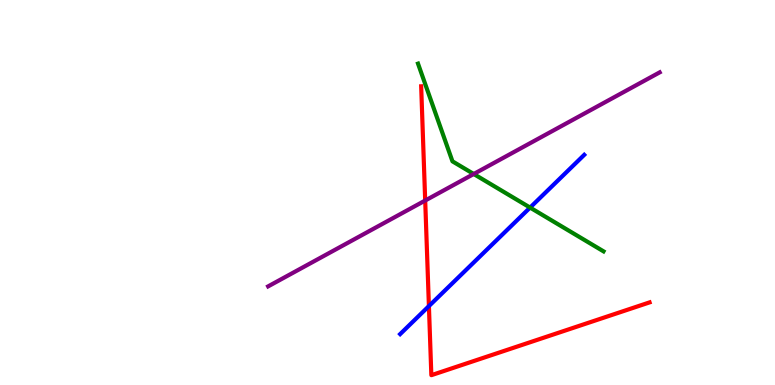[{'lines': ['blue', 'red'], 'intersections': [{'x': 5.53, 'y': 2.05}]}, {'lines': ['green', 'red'], 'intersections': []}, {'lines': ['purple', 'red'], 'intersections': [{'x': 5.49, 'y': 4.79}]}, {'lines': ['blue', 'green'], 'intersections': [{'x': 6.84, 'y': 4.61}]}, {'lines': ['blue', 'purple'], 'intersections': []}, {'lines': ['green', 'purple'], 'intersections': [{'x': 6.11, 'y': 5.48}]}]